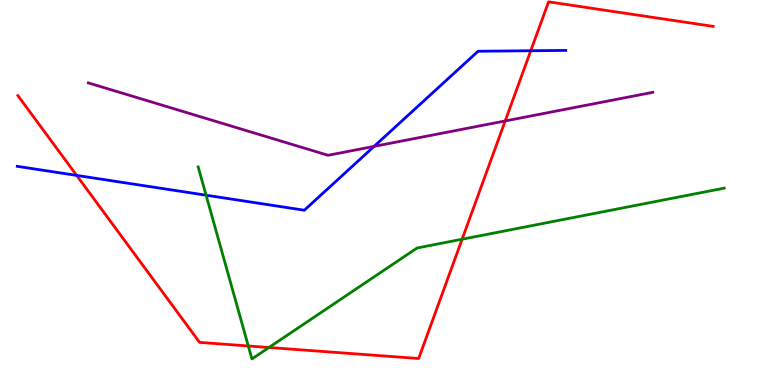[{'lines': ['blue', 'red'], 'intersections': [{'x': 0.989, 'y': 5.44}, {'x': 6.85, 'y': 8.68}]}, {'lines': ['green', 'red'], 'intersections': [{'x': 3.2, 'y': 1.01}, {'x': 3.47, 'y': 0.974}, {'x': 5.96, 'y': 3.79}]}, {'lines': ['purple', 'red'], 'intersections': [{'x': 6.52, 'y': 6.86}]}, {'lines': ['blue', 'green'], 'intersections': [{'x': 2.66, 'y': 4.93}]}, {'lines': ['blue', 'purple'], 'intersections': [{'x': 4.83, 'y': 6.2}]}, {'lines': ['green', 'purple'], 'intersections': []}]